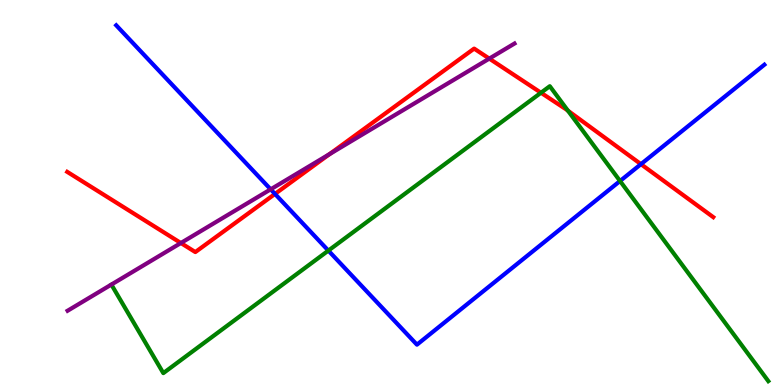[{'lines': ['blue', 'red'], 'intersections': [{'x': 3.55, 'y': 4.96}, {'x': 8.27, 'y': 5.74}]}, {'lines': ['green', 'red'], 'intersections': [{'x': 6.98, 'y': 7.59}, {'x': 7.33, 'y': 7.13}]}, {'lines': ['purple', 'red'], 'intersections': [{'x': 2.33, 'y': 3.69}, {'x': 4.25, 'y': 6.0}, {'x': 6.31, 'y': 8.48}]}, {'lines': ['blue', 'green'], 'intersections': [{'x': 4.24, 'y': 3.49}, {'x': 8.0, 'y': 5.3}]}, {'lines': ['blue', 'purple'], 'intersections': [{'x': 3.49, 'y': 5.08}]}, {'lines': ['green', 'purple'], 'intersections': []}]